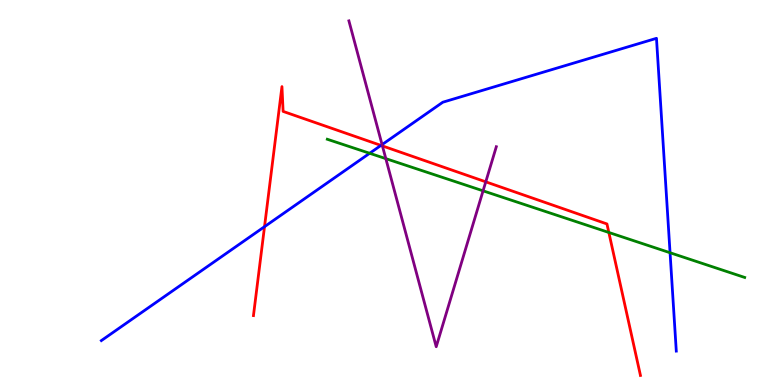[{'lines': ['blue', 'red'], 'intersections': [{'x': 3.41, 'y': 4.11}, {'x': 4.92, 'y': 6.22}]}, {'lines': ['green', 'red'], 'intersections': [{'x': 7.86, 'y': 3.96}]}, {'lines': ['purple', 'red'], 'intersections': [{'x': 4.93, 'y': 6.21}, {'x': 6.27, 'y': 5.28}]}, {'lines': ['blue', 'green'], 'intersections': [{'x': 4.77, 'y': 6.02}, {'x': 8.65, 'y': 3.44}]}, {'lines': ['blue', 'purple'], 'intersections': [{'x': 4.93, 'y': 6.24}]}, {'lines': ['green', 'purple'], 'intersections': [{'x': 4.98, 'y': 5.88}, {'x': 6.23, 'y': 5.04}]}]